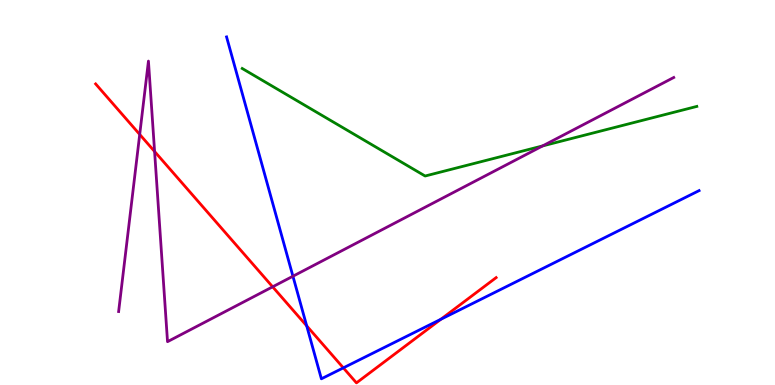[{'lines': ['blue', 'red'], 'intersections': [{'x': 3.96, 'y': 1.54}, {'x': 4.43, 'y': 0.445}, {'x': 5.69, 'y': 1.71}]}, {'lines': ['green', 'red'], 'intersections': []}, {'lines': ['purple', 'red'], 'intersections': [{'x': 1.8, 'y': 6.51}, {'x': 1.99, 'y': 6.07}, {'x': 3.52, 'y': 2.55}]}, {'lines': ['blue', 'green'], 'intersections': []}, {'lines': ['blue', 'purple'], 'intersections': [{'x': 3.78, 'y': 2.83}]}, {'lines': ['green', 'purple'], 'intersections': [{'x': 7.0, 'y': 6.21}]}]